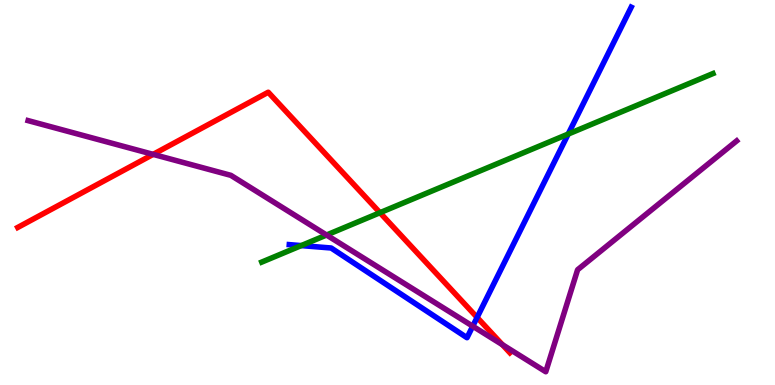[{'lines': ['blue', 'red'], 'intersections': [{'x': 6.16, 'y': 1.76}]}, {'lines': ['green', 'red'], 'intersections': [{'x': 4.9, 'y': 4.48}]}, {'lines': ['purple', 'red'], 'intersections': [{'x': 1.98, 'y': 5.99}, {'x': 6.48, 'y': 1.05}]}, {'lines': ['blue', 'green'], 'intersections': [{'x': 3.89, 'y': 3.62}, {'x': 7.33, 'y': 6.52}]}, {'lines': ['blue', 'purple'], 'intersections': [{'x': 6.1, 'y': 1.53}]}, {'lines': ['green', 'purple'], 'intersections': [{'x': 4.21, 'y': 3.9}]}]